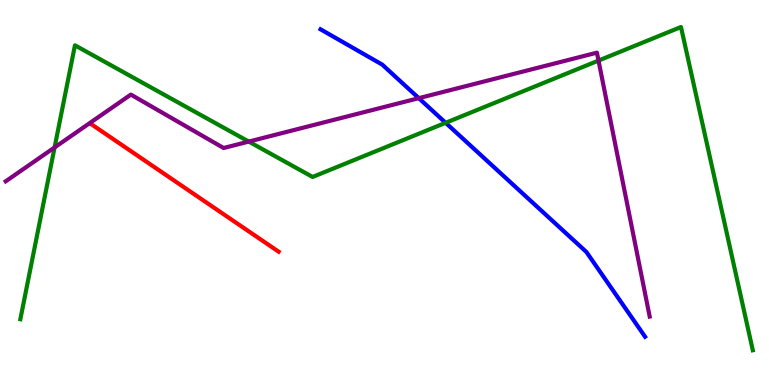[{'lines': ['blue', 'red'], 'intersections': []}, {'lines': ['green', 'red'], 'intersections': []}, {'lines': ['purple', 'red'], 'intersections': []}, {'lines': ['blue', 'green'], 'intersections': [{'x': 5.75, 'y': 6.81}]}, {'lines': ['blue', 'purple'], 'intersections': [{'x': 5.4, 'y': 7.45}]}, {'lines': ['green', 'purple'], 'intersections': [{'x': 0.704, 'y': 6.17}, {'x': 3.21, 'y': 6.32}, {'x': 7.72, 'y': 8.43}]}]